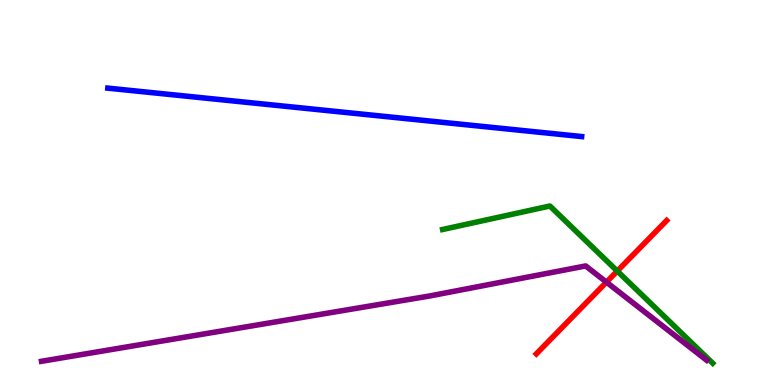[{'lines': ['blue', 'red'], 'intersections': []}, {'lines': ['green', 'red'], 'intersections': [{'x': 7.96, 'y': 2.96}]}, {'lines': ['purple', 'red'], 'intersections': [{'x': 7.83, 'y': 2.67}]}, {'lines': ['blue', 'green'], 'intersections': []}, {'lines': ['blue', 'purple'], 'intersections': []}, {'lines': ['green', 'purple'], 'intersections': []}]